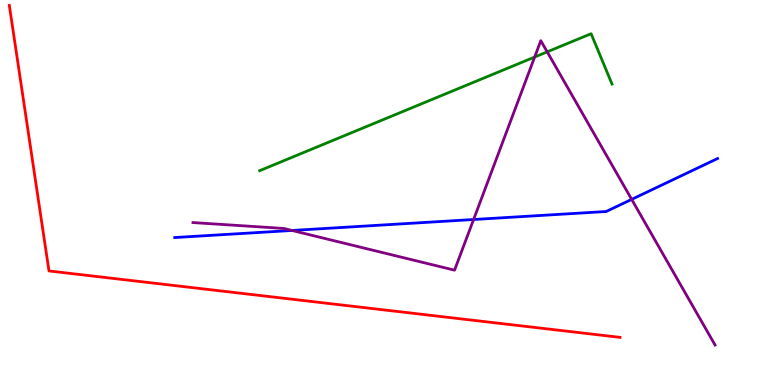[{'lines': ['blue', 'red'], 'intersections': []}, {'lines': ['green', 'red'], 'intersections': []}, {'lines': ['purple', 'red'], 'intersections': []}, {'lines': ['blue', 'green'], 'intersections': []}, {'lines': ['blue', 'purple'], 'intersections': [{'x': 3.77, 'y': 4.01}, {'x': 6.11, 'y': 4.3}, {'x': 8.15, 'y': 4.82}]}, {'lines': ['green', 'purple'], 'intersections': [{'x': 6.9, 'y': 8.52}, {'x': 7.06, 'y': 8.65}]}]